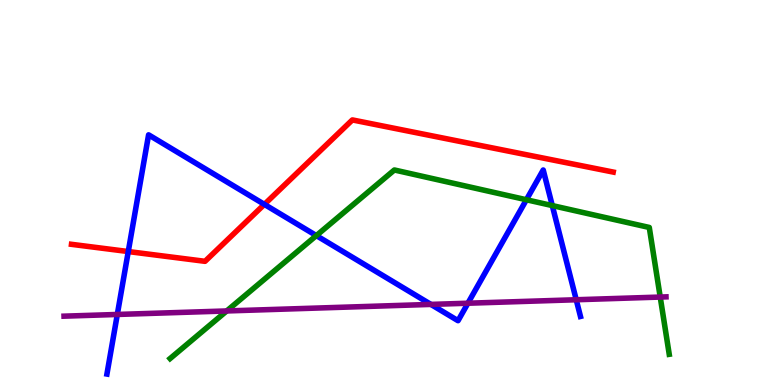[{'lines': ['blue', 'red'], 'intersections': [{'x': 1.66, 'y': 3.47}, {'x': 3.41, 'y': 4.69}]}, {'lines': ['green', 'red'], 'intersections': []}, {'lines': ['purple', 'red'], 'intersections': []}, {'lines': ['blue', 'green'], 'intersections': [{'x': 4.08, 'y': 3.88}, {'x': 6.79, 'y': 4.81}, {'x': 7.13, 'y': 4.66}]}, {'lines': ['blue', 'purple'], 'intersections': [{'x': 1.51, 'y': 1.83}, {'x': 5.56, 'y': 2.09}, {'x': 6.04, 'y': 2.12}, {'x': 7.44, 'y': 2.21}]}, {'lines': ['green', 'purple'], 'intersections': [{'x': 2.93, 'y': 1.92}, {'x': 8.52, 'y': 2.28}]}]